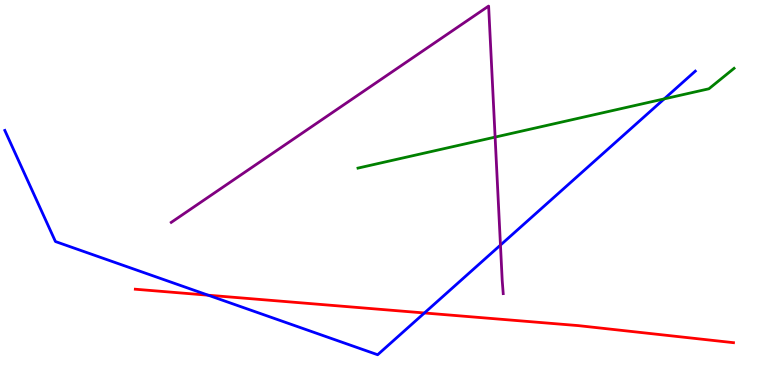[{'lines': ['blue', 'red'], 'intersections': [{'x': 2.69, 'y': 2.33}, {'x': 5.48, 'y': 1.87}]}, {'lines': ['green', 'red'], 'intersections': []}, {'lines': ['purple', 'red'], 'intersections': []}, {'lines': ['blue', 'green'], 'intersections': [{'x': 8.57, 'y': 7.43}]}, {'lines': ['blue', 'purple'], 'intersections': [{'x': 6.46, 'y': 3.63}]}, {'lines': ['green', 'purple'], 'intersections': [{'x': 6.39, 'y': 6.44}]}]